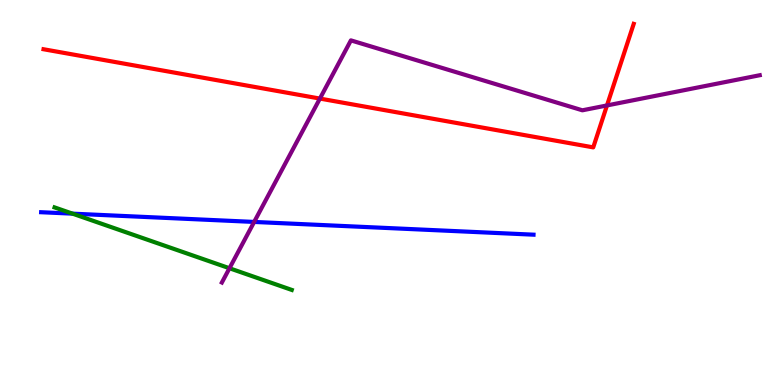[{'lines': ['blue', 'red'], 'intersections': []}, {'lines': ['green', 'red'], 'intersections': []}, {'lines': ['purple', 'red'], 'intersections': [{'x': 4.13, 'y': 7.44}, {'x': 7.83, 'y': 7.26}]}, {'lines': ['blue', 'green'], 'intersections': [{'x': 0.936, 'y': 4.45}]}, {'lines': ['blue', 'purple'], 'intersections': [{'x': 3.28, 'y': 4.24}]}, {'lines': ['green', 'purple'], 'intersections': [{'x': 2.96, 'y': 3.03}]}]